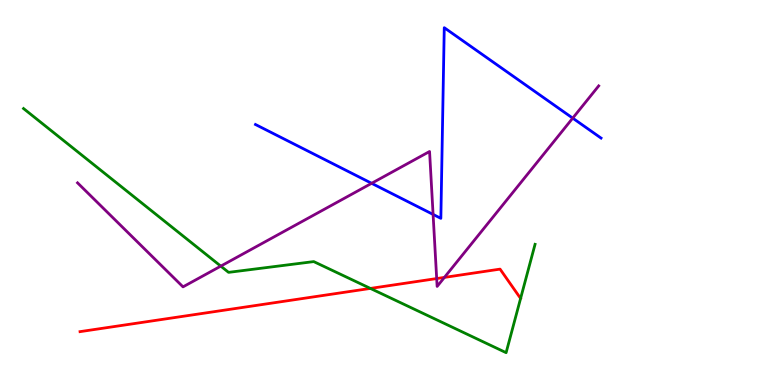[{'lines': ['blue', 'red'], 'intersections': []}, {'lines': ['green', 'red'], 'intersections': [{'x': 4.78, 'y': 2.51}]}, {'lines': ['purple', 'red'], 'intersections': [{'x': 5.63, 'y': 2.76}, {'x': 5.73, 'y': 2.79}]}, {'lines': ['blue', 'green'], 'intersections': []}, {'lines': ['blue', 'purple'], 'intersections': [{'x': 4.8, 'y': 5.24}, {'x': 5.59, 'y': 4.43}, {'x': 7.39, 'y': 6.93}]}, {'lines': ['green', 'purple'], 'intersections': [{'x': 2.85, 'y': 3.09}]}]